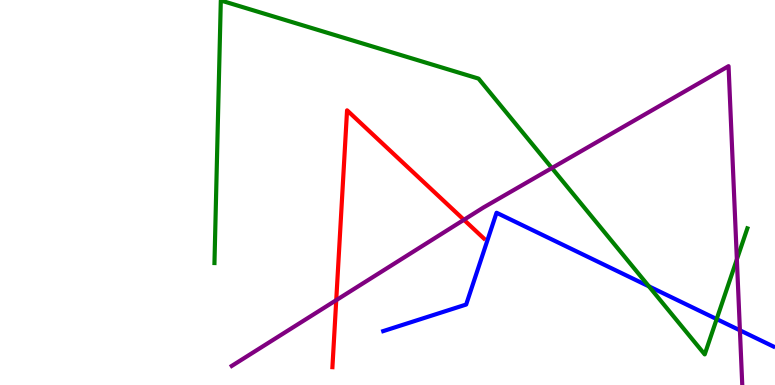[{'lines': ['blue', 'red'], 'intersections': []}, {'lines': ['green', 'red'], 'intersections': []}, {'lines': ['purple', 'red'], 'intersections': [{'x': 4.34, 'y': 2.2}, {'x': 5.99, 'y': 4.29}]}, {'lines': ['blue', 'green'], 'intersections': [{'x': 8.37, 'y': 2.56}, {'x': 9.25, 'y': 1.71}]}, {'lines': ['blue', 'purple'], 'intersections': [{'x': 9.55, 'y': 1.42}]}, {'lines': ['green', 'purple'], 'intersections': [{'x': 7.12, 'y': 5.64}, {'x': 9.51, 'y': 3.26}]}]